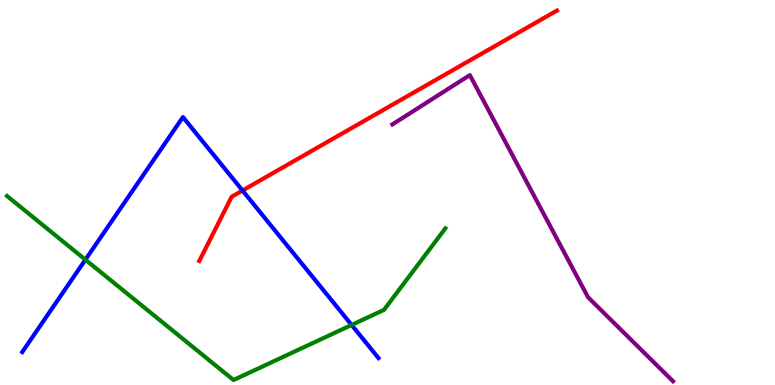[{'lines': ['blue', 'red'], 'intersections': [{'x': 3.13, 'y': 5.05}]}, {'lines': ['green', 'red'], 'intersections': []}, {'lines': ['purple', 'red'], 'intersections': []}, {'lines': ['blue', 'green'], 'intersections': [{'x': 1.1, 'y': 3.25}, {'x': 4.54, 'y': 1.56}]}, {'lines': ['blue', 'purple'], 'intersections': []}, {'lines': ['green', 'purple'], 'intersections': []}]